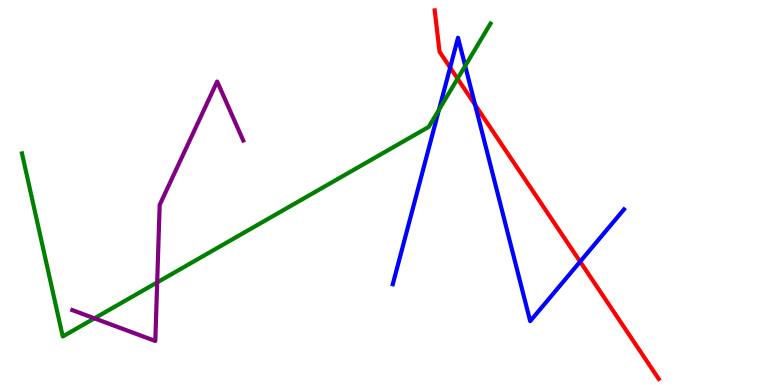[{'lines': ['blue', 'red'], 'intersections': [{'x': 5.81, 'y': 8.24}, {'x': 6.13, 'y': 7.28}, {'x': 7.49, 'y': 3.2}]}, {'lines': ['green', 'red'], 'intersections': [{'x': 5.9, 'y': 7.96}]}, {'lines': ['purple', 'red'], 'intersections': []}, {'lines': ['blue', 'green'], 'intersections': [{'x': 5.66, 'y': 7.15}, {'x': 6.0, 'y': 8.29}]}, {'lines': ['blue', 'purple'], 'intersections': []}, {'lines': ['green', 'purple'], 'intersections': [{'x': 1.22, 'y': 1.73}, {'x': 2.03, 'y': 2.66}]}]